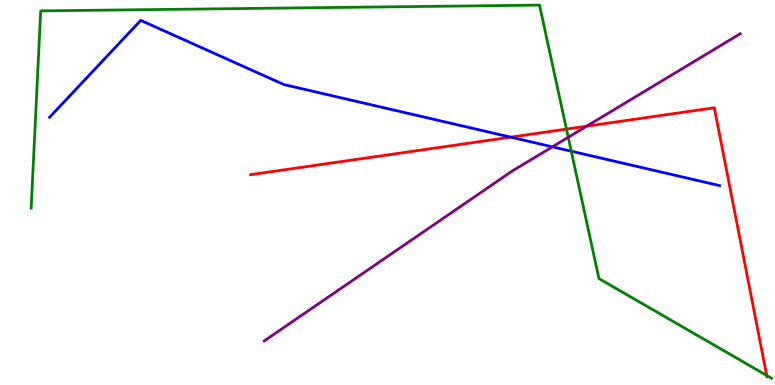[{'lines': ['blue', 'red'], 'intersections': [{'x': 6.59, 'y': 6.44}]}, {'lines': ['green', 'red'], 'intersections': [{'x': 7.31, 'y': 6.65}, {'x': 9.89, 'y': 0.248}]}, {'lines': ['purple', 'red'], 'intersections': [{'x': 7.57, 'y': 6.72}]}, {'lines': ['blue', 'green'], 'intersections': [{'x': 7.37, 'y': 6.07}]}, {'lines': ['blue', 'purple'], 'intersections': [{'x': 7.13, 'y': 6.19}]}, {'lines': ['green', 'purple'], 'intersections': [{'x': 7.33, 'y': 6.43}]}]